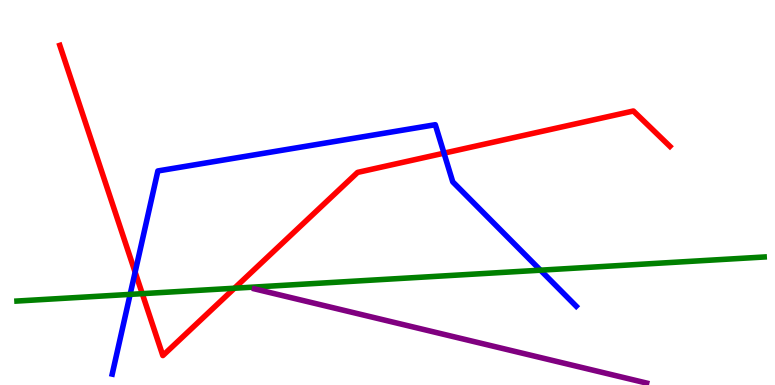[{'lines': ['blue', 'red'], 'intersections': [{'x': 1.74, 'y': 2.93}, {'x': 5.73, 'y': 6.02}]}, {'lines': ['green', 'red'], 'intersections': [{'x': 1.84, 'y': 2.37}, {'x': 3.03, 'y': 2.51}]}, {'lines': ['purple', 'red'], 'intersections': []}, {'lines': ['blue', 'green'], 'intersections': [{'x': 1.68, 'y': 2.35}, {'x': 6.97, 'y': 2.98}]}, {'lines': ['blue', 'purple'], 'intersections': []}, {'lines': ['green', 'purple'], 'intersections': []}]